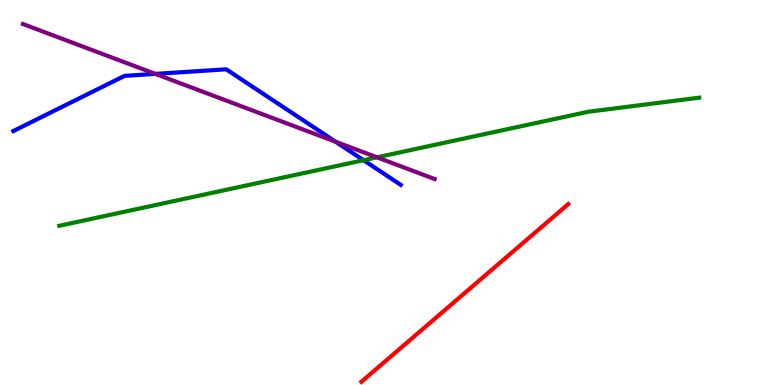[{'lines': ['blue', 'red'], 'intersections': []}, {'lines': ['green', 'red'], 'intersections': []}, {'lines': ['purple', 'red'], 'intersections': []}, {'lines': ['blue', 'green'], 'intersections': [{'x': 4.69, 'y': 5.84}]}, {'lines': ['blue', 'purple'], 'intersections': [{'x': 2.0, 'y': 8.08}, {'x': 4.33, 'y': 6.32}]}, {'lines': ['green', 'purple'], 'intersections': [{'x': 4.86, 'y': 5.91}]}]